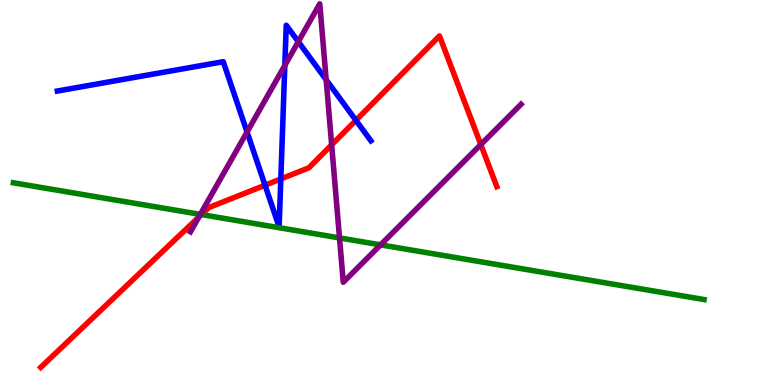[{'lines': ['blue', 'red'], 'intersections': [{'x': 3.42, 'y': 5.19}, {'x': 3.62, 'y': 5.35}, {'x': 4.59, 'y': 6.87}]}, {'lines': ['green', 'red'], 'intersections': [{'x': 2.6, 'y': 4.43}]}, {'lines': ['purple', 'red'], 'intersections': [{'x': 2.57, 'y': 4.36}, {'x': 4.28, 'y': 6.24}, {'x': 6.2, 'y': 6.25}]}, {'lines': ['blue', 'green'], 'intersections': []}, {'lines': ['blue', 'purple'], 'intersections': [{'x': 3.19, 'y': 6.57}, {'x': 3.68, 'y': 8.3}, {'x': 3.85, 'y': 8.92}, {'x': 4.21, 'y': 7.93}]}, {'lines': ['green', 'purple'], 'intersections': [{'x': 2.58, 'y': 4.43}, {'x': 4.38, 'y': 3.82}, {'x': 4.91, 'y': 3.64}]}]